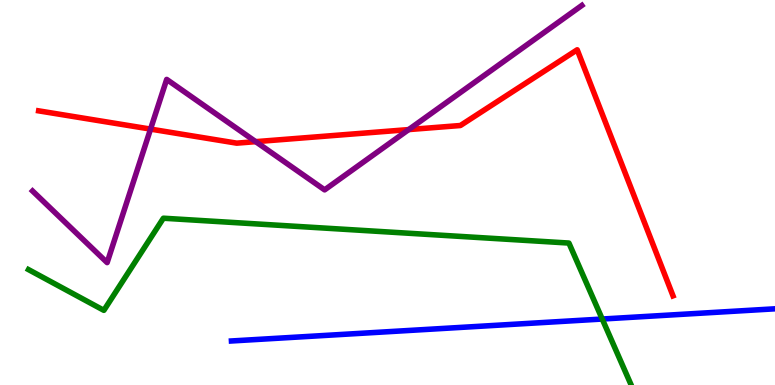[{'lines': ['blue', 'red'], 'intersections': []}, {'lines': ['green', 'red'], 'intersections': []}, {'lines': ['purple', 'red'], 'intersections': [{'x': 1.94, 'y': 6.65}, {'x': 3.3, 'y': 6.32}, {'x': 5.27, 'y': 6.63}]}, {'lines': ['blue', 'green'], 'intersections': [{'x': 7.77, 'y': 1.71}]}, {'lines': ['blue', 'purple'], 'intersections': []}, {'lines': ['green', 'purple'], 'intersections': []}]